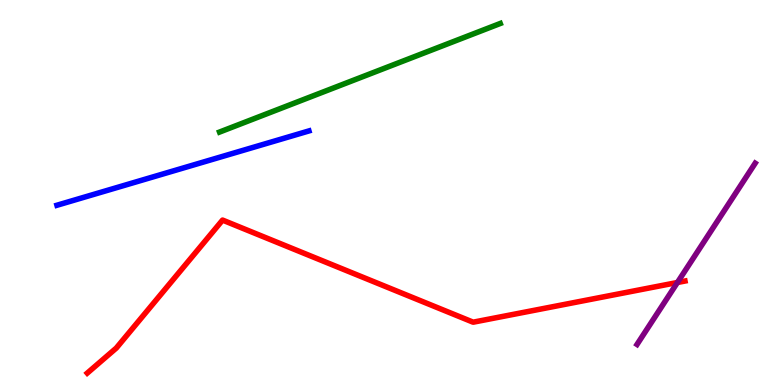[{'lines': ['blue', 'red'], 'intersections': []}, {'lines': ['green', 'red'], 'intersections': []}, {'lines': ['purple', 'red'], 'intersections': [{'x': 8.74, 'y': 2.66}]}, {'lines': ['blue', 'green'], 'intersections': []}, {'lines': ['blue', 'purple'], 'intersections': []}, {'lines': ['green', 'purple'], 'intersections': []}]